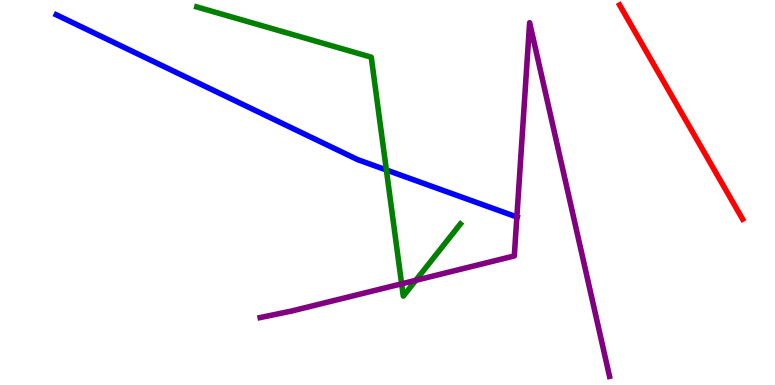[{'lines': ['blue', 'red'], 'intersections': []}, {'lines': ['green', 'red'], 'intersections': []}, {'lines': ['purple', 'red'], 'intersections': []}, {'lines': ['blue', 'green'], 'intersections': [{'x': 4.99, 'y': 5.58}]}, {'lines': ['blue', 'purple'], 'intersections': [{'x': 6.67, 'y': 4.36}]}, {'lines': ['green', 'purple'], 'intersections': [{'x': 5.18, 'y': 2.63}, {'x': 5.37, 'y': 2.72}]}]